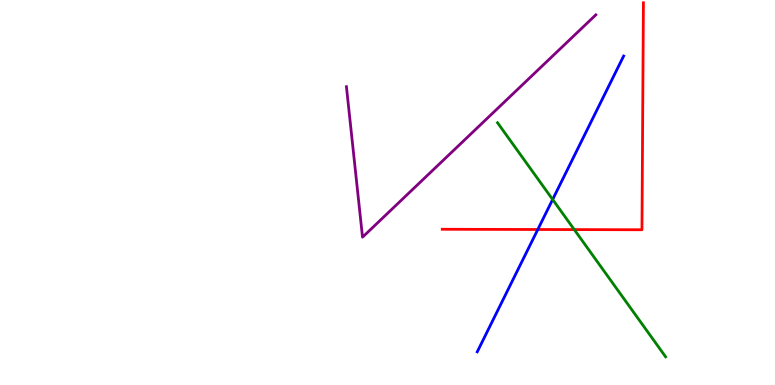[{'lines': ['blue', 'red'], 'intersections': [{'x': 6.94, 'y': 4.04}]}, {'lines': ['green', 'red'], 'intersections': [{'x': 7.41, 'y': 4.04}]}, {'lines': ['purple', 'red'], 'intersections': []}, {'lines': ['blue', 'green'], 'intersections': [{'x': 7.13, 'y': 4.82}]}, {'lines': ['blue', 'purple'], 'intersections': []}, {'lines': ['green', 'purple'], 'intersections': []}]